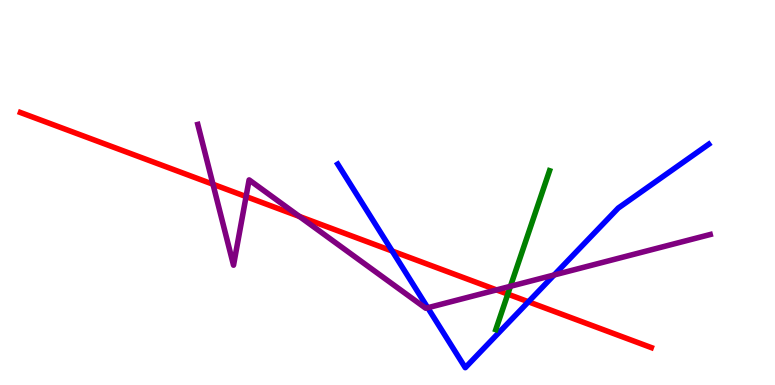[{'lines': ['blue', 'red'], 'intersections': [{'x': 5.06, 'y': 3.48}, {'x': 6.82, 'y': 2.16}]}, {'lines': ['green', 'red'], 'intersections': [{'x': 6.55, 'y': 2.36}]}, {'lines': ['purple', 'red'], 'intersections': [{'x': 2.75, 'y': 5.21}, {'x': 3.18, 'y': 4.89}, {'x': 3.86, 'y': 4.38}, {'x': 6.41, 'y': 2.47}]}, {'lines': ['blue', 'green'], 'intersections': []}, {'lines': ['blue', 'purple'], 'intersections': [{'x': 5.52, 'y': 2.01}, {'x': 7.15, 'y': 2.86}]}, {'lines': ['green', 'purple'], 'intersections': [{'x': 6.59, 'y': 2.56}]}]